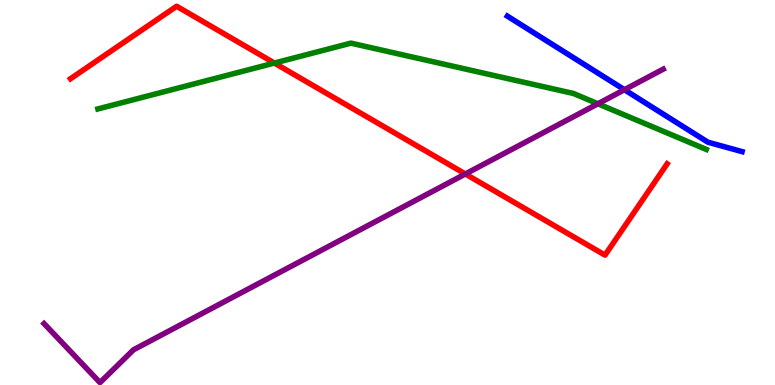[{'lines': ['blue', 'red'], 'intersections': []}, {'lines': ['green', 'red'], 'intersections': [{'x': 3.54, 'y': 8.36}]}, {'lines': ['purple', 'red'], 'intersections': [{'x': 6.0, 'y': 5.48}]}, {'lines': ['blue', 'green'], 'intersections': []}, {'lines': ['blue', 'purple'], 'intersections': [{'x': 8.06, 'y': 7.67}]}, {'lines': ['green', 'purple'], 'intersections': [{'x': 7.71, 'y': 7.3}]}]